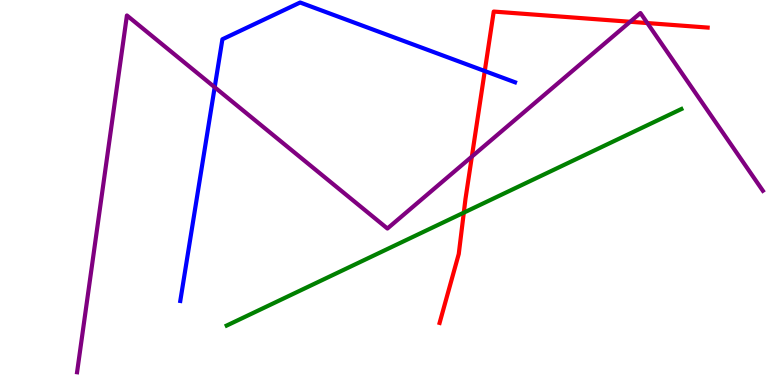[{'lines': ['blue', 'red'], 'intersections': [{'x': 6.26, 'y': 8.15}]}, {'lines': ['green', 'red'], 'intersections': [{'x': 5.98, 'y': 4.48}]}, {'lines': ['purple', 'red'], 'intersections': [{'x': 6.09, 'y': 5.93}, {'x': 8.13, 'y': 9.43}, {'x': 8.35, 'y': 9.4}]}, {'lines': ['blue', 'green'], 'intersections': []}, {'lines': ['blue', 'purple'], 'intersections': [{'x': 2.77, 'y': 7.73}]}, {'lines': ['green', 'purple'], 'intersections': []}]